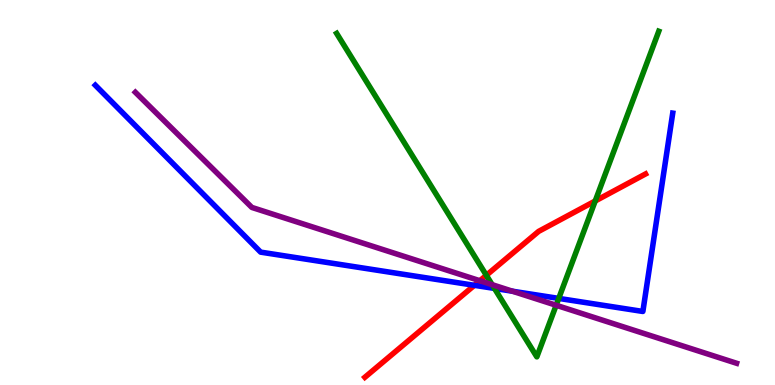[{'lines': ['blue', 'red'], 'intersections': [{'x': 6.12, 'y': 2.59}]}, {'lines': ['green', 'red'], 'intersections': [{'x': 6.28, 'y': 2.85}, {'x': 7.68, 'y': 4.78}]}, {'lines': ['purple', 'red'], 'intersections': [{'x': 6.19, 'y': 2.71}]}, {'lines': ['blue', 'green'], 'intersections': [{'x': 6.38, 'y': 2.51}, {'x': 7.21, 'y': 2.25}]}, {'lines': ['blue', 'purple'], 'intersections': [{'x': 6.61, 'y': 2.44}]}, {'lines': ['green', 'purple'], 'intersections': [{'x': 6.35, 'y': 2.61}, {'x': 7.18, 'y': 2.07}]}]